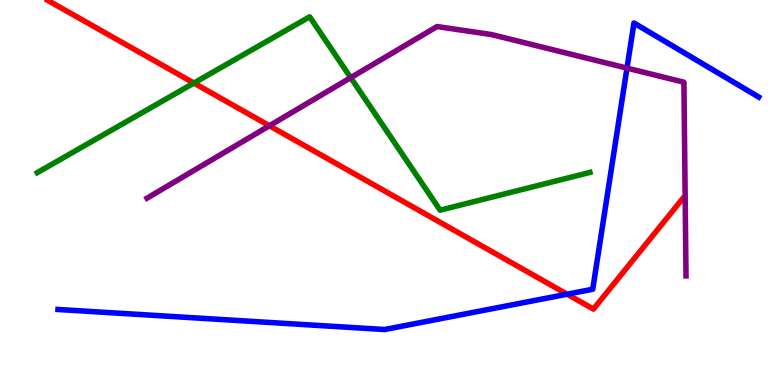[{'lines': ['blue', 'red'], 'intersections': [{'x': 7.32, 'y': 2.36}]}, {'lines': ['green', 'red'], 'intersections': [{'x': 2.5, 'y': 7.84}]}, {'lines': ['purple', 'red'], 'intersections': [{'x': 3.48, 'y': 6.73}]}, {'lines': ['blue', 'green'], 'intersections': []}, {'lines': ['blue', 'purple'], 'intersections': [{'x': 8.09, 'y': 8.23}]}, {'lines': ['green', 'purple'], 'intersections': [{'x': 4.53, 'y': 7.98}]}]